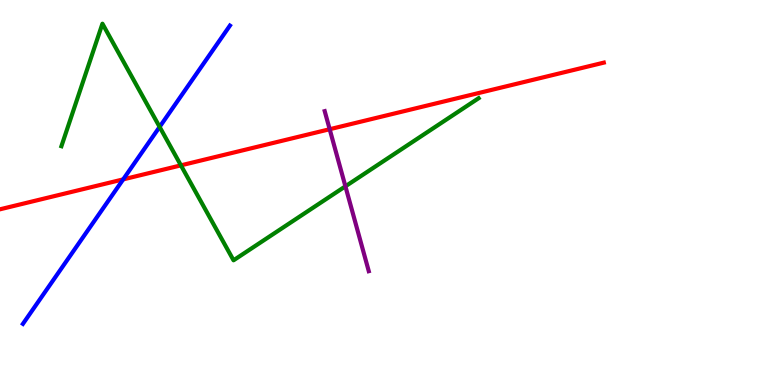[{'lines': ['blue', 'red'], 'intersections': [{'x': 1.59, 'y': 5.34}]}, {'lines': ['green', 'red'], 'intersections': [{'x': 2.33, 'y': 5.71}]}, {'lines': ['purple', 'red'], 'intersections': [{'x': 4.25, 'y': 6.64}]}, {'lines': ['blue', 'green'], 'intersections': [{'x': 2.06, 'y': 6.7}]}, {'lines': ['blue', 'purple'], 'intersections': []}, {'lines': ['green', 'purple'], 'intersections': [{'x': 4.46, 'y': 5.16}]}]